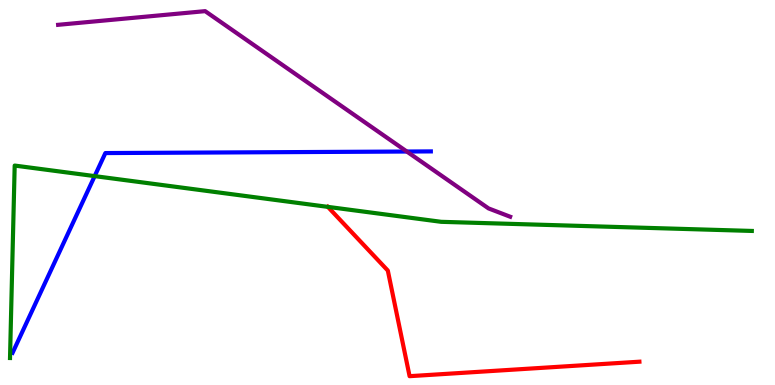[{'lines': ['blue', 'red'], 'intersections': []}, {'lines': ['green', 'red'], 'intersections': [{'x': 4.23, 'y': 4.63}]}, {'lines': ['purple', 'red'], 'intersections': []}, {'lines': ['blue', 'green'], 'intersections': [{'x': 1.22, 'y': 5.43}]}, {'lines': ['blue', 'purple'], 'intersections': [{'x': 5.25, 'y': 6.06}]}, {'lines': ['green', 'purple'], 'intersections': []}]